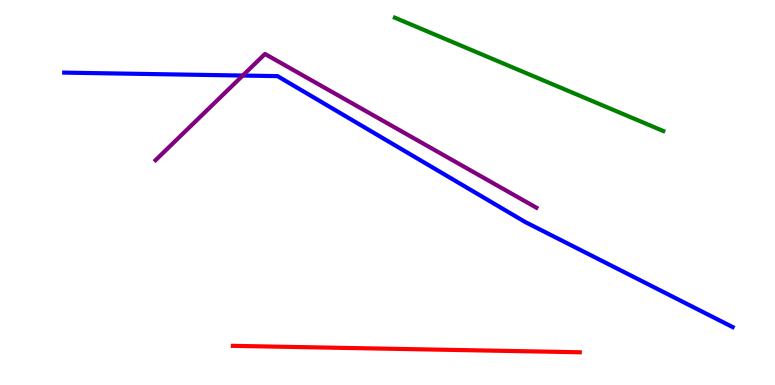[{'lines': ['blue', 'red'], 'intersections': []}, {'lines': ['green', 'red'], 'intersections': []}, {'lines': ['purple', 'red'], 'intersections': []}, {'lines': ['blue', 'green'], 'intersections': []}, {'lines': ['blue', 'purple'], 'intersections': [{'x': 3.13, 'y': 8.04}]}, {'lines': ['green', 'purple'], 'intersections': []}]